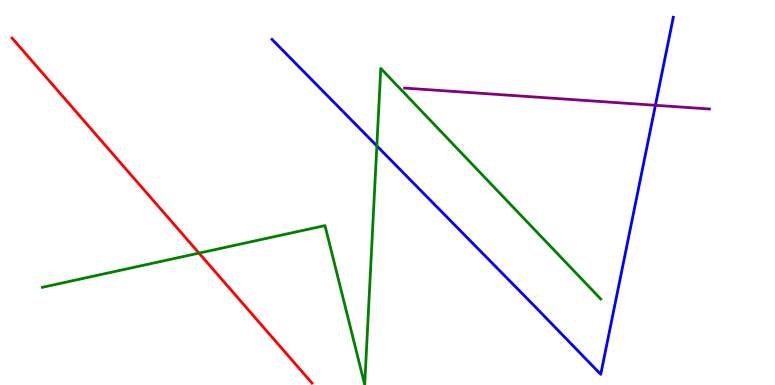[{'lines': ['blue', 'red'], 'intersections': []}, {'lines': ['green', 'red'], 'intersections': [{'x': 2.57, 'y': 3.43}]}, {'lines': ['purple', 'red'], 'intersections': []}, {'lines': ['blue', 'green'], 'intersections': [{'x': 4.86, 'y': 6.21}]}, {'lines': ['blue', 'purple'], 'intersections': [{'x': 8.46, 'y': 7.27}]}, {'lines': ['green', 'purple'], 'intersections': []}]